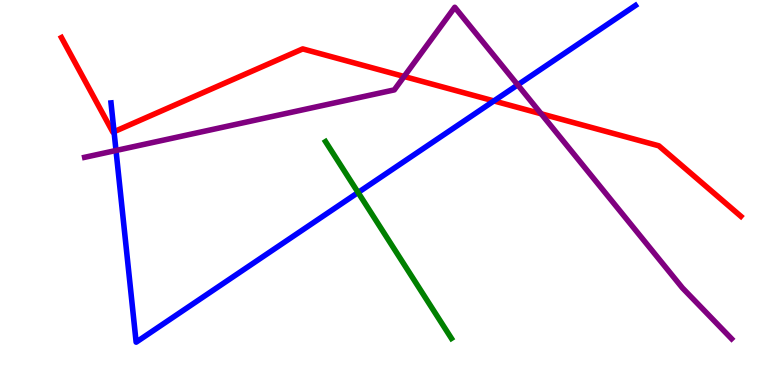[{'lines': ['blue', 'red'], 'intersections': [{'x': 1.47, 'y': 6.58}, {'x': 6.37, 'y': 7.38}]}, {'lines': ['green', 'red'], 'intersections': []}, {'lines': ['purple', 'red'], 'intersections': [{'x': 5.21, 'y': 8.01}, {'x': 6.98, 'y': 7.04}]}, {'lines': ['blue', 'green'], 'intersections': [{'x': 4.62, 'y': 5.0}]}, {'lines': ['blue', 'purple'], 'intersections': [{'x': 1.5, 'y': 6.09}, {'x': 6.68, 'y': 7.8}]}, {'lines': ['green', 'purple'], 'intersections': []}]